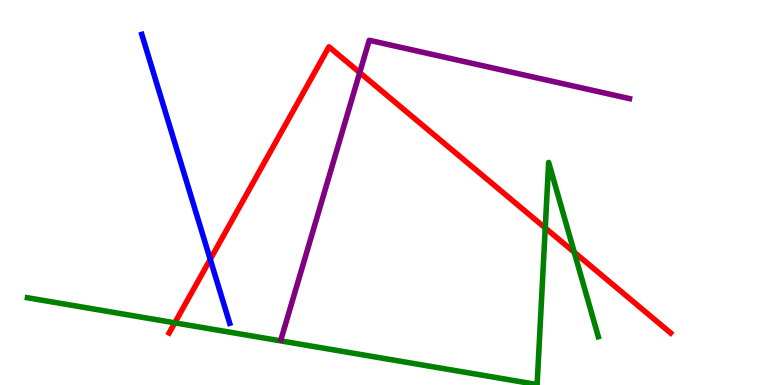[{'lines': ['blue', 'red'], 'intersections': [{'x': 2.71, 'y': 3.26}]}, {'lines': ['green', 'red'], 'intersections': [{'x': 2.26, 'y': 1.61}, {'x': 7.04, 'y': 4.08}, {'x': 7.41, 'y': 3.45}]}, {'lines': ['purple', 'red'], 'intersections': [{'x': 4.64, 'y': 8.11}]}, {'lines': ['blue', 'green'], 'intersections': []}, {'lines': ['blue', 'purple'], 'intersections': []}, {'lines': ['green', 'purple'], 'intersections': []}]